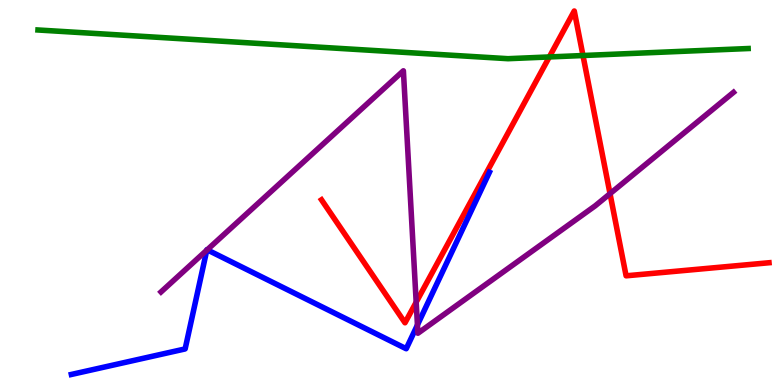[{'lines': ['blue', 'red'], 'intersections': []}, {'lines': ['green', 'red'], 'intersections': [{'x': 7.09, 'y': 8.52}, {'x': 7.52, 'y': 8.56}]}, {'lines': ['purple', 'red'], 'intersections': [{'x': 5.37, 'y': 2.15}, {'x': 7.87, 'y': 4.97}]}, {'lines': ['blue', 'green'], 'intersections': []}, {'lines': ['blue', 'purple'], 'intersections': [{'x': 2.67, 'y': 3.5}, {'x': 2.67, 'y': 3.51}, {'x': 5.39, 'y': 1.56}]}, {'lines': ['green', 'purple'], 'intersections': []}]